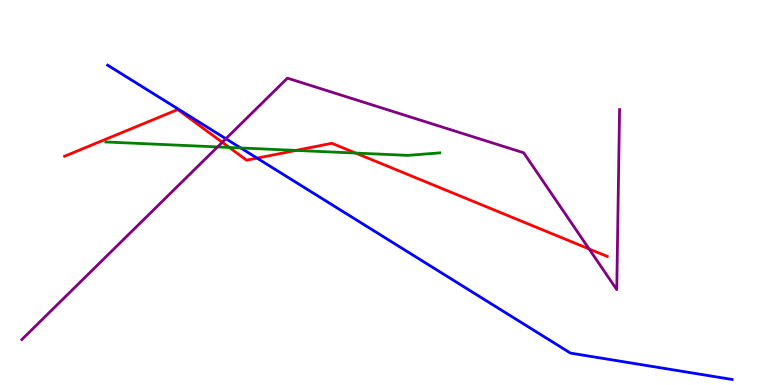[{'lines': ['blue', 'red'], 'intersections': [{'x': 3.32, 'y': 5.89}]}, {'lines': ['green', 'red'], 'intersections': [{'x': 2.96, 'y': 6.17}, {'x': 3.82, 'y': 6.09}, {'x': 4.59, 'y': 6.02}]}, {'lines': ['purple', 'red'], 'intersections': [{'x': 2.87, 'y': 6.3}, {'x': 7.6, 'y': 3.53}]}, {'lines': ['blue', 'green'], 'intersections': [{'x': 3.11, 'y': 6.16}]}, {'lines': ['blue', 'purple'], 'intersections': [{'x': 2.91, 'y': 6.4}]}, {'lines': ['green', 'purple'], 'intersections': [{'x': 2.81, 'y': 6.18}]}]